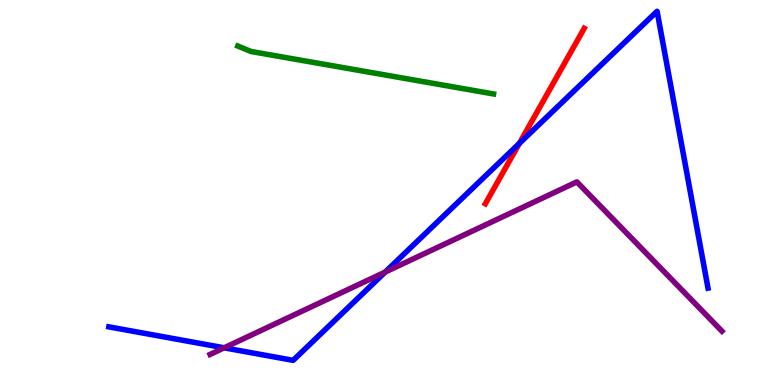[{'lines': ['blue', 'red'], 'intersections': [{'x': 6.7, 'y': 6.28}]}, {'lines': ['green', 'red'], 'intersections': []}, {'lines': ['purple', 'red'], 'intersections': []}, {'lines': ['blue', 'green'], 'intersections': []}, {'lines': ['blue', 'purple'], 'intersections': [{'x': 2.89, 'y': 0.966}, {'x': 4.97, 'y': 2.93}]}, {'lines': ['green', 'purple'], 'intersections': []}]